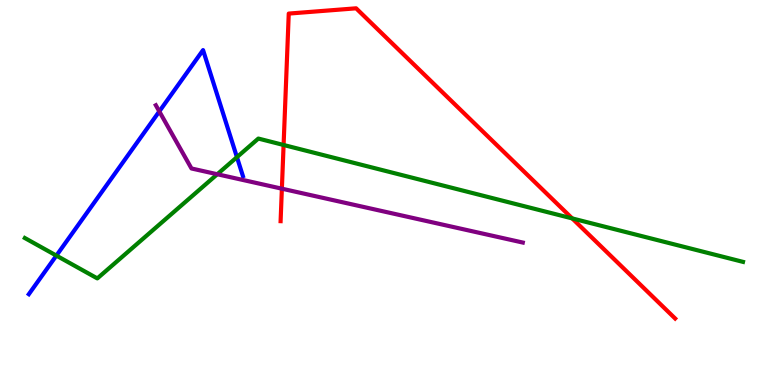[{'lines': ['blue', 'red'], 'intersections': []}, {'lines': ['green', 'red'], 'intersections': [{'x': 3.66, 'y': 6.23}, {'x': 7.38, 'y': 4.33}]}, {'lines': ['purple', 'red'], 'intersections': [{'x': 3.64, 'y': 5.1}]}, {'lines': ['blue', 'green'], 'intersections': [{'x': 0.727, 'y': 3.36}, {'x': 3.06, 'y': 5.92}]}, {'lines': ['blue', 'purple'], 'intersections': [{'x': 2.06, 'y': 7.11}]}, {'lines': ['green', 'purple'], 'intersections': [{'x': 2.8, 'y': 5.47}]}]